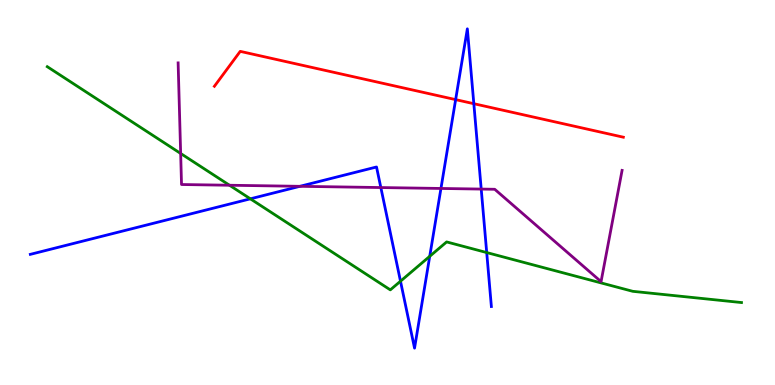[{'lines': ['blue', 'red'], 'intersections': [{'x': 5.88, 'y': 7.41}, {'x': 6.11, 'y': 7.31}]}, {'lines': ['green', 'red'], 'intersections': []}, {'lines': ['purple', 'red'], 'intersections': []}, {'lines': ['blue', 'green'], 'intersections': [{'x': 3.23, 'y': 4.84}, {'x': 5.17, 'y': 2.7}, {'x': 5.54, 'y': 3.34}, {'x': 6.28, 'y': 3.44}]}, {'lines': ['blue', 'purple'], 'intersections': [{'x': 3.87, 'y': 5.16}, {'x': 4.91, 'y': 5.13}, {'x': 5.69, 'y': 5.1}, {'x': 6.21, 'y': 5.09}]}, {'lines': ['green', 'purple'], 'intersections': [{'x': 2.33, 'y': 6.01}, {'x': 2.96, 'y': 5.19}]}]